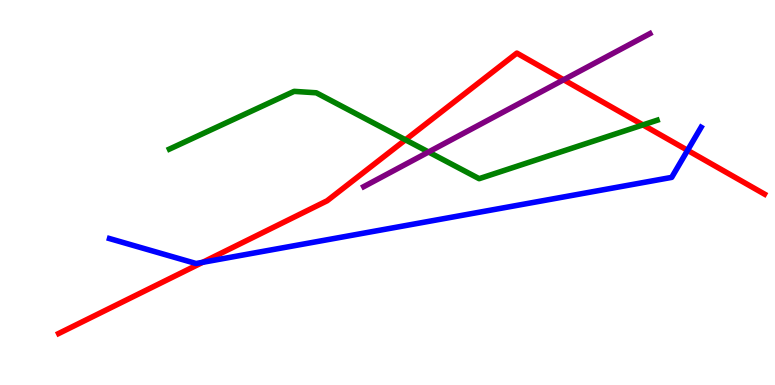[{'lines': ['blue', 'red'], 'intersections': [{'x': 2.61, 'y': 3.19}, {'x': 8.87, 'y': 6.1}]}, {'lines': ['green', 'red'], 'intersections': [{'x': 5.23, 'y': 6.37}, {'x': 8.3, 'y': 6.76}]}, {'lines': ['purple', 'red'], 'intersections': [{'x': 7.27, 'y': 7.93}]}, {'lines': ['blue', 'green'], 'intersections': []}, {'lines': ['blue', 'purple'], 'intersections': []}, {'lines': ['green', 'purple'], 'intersections': [{'x': 5.53, 'y': 6.05}]}]